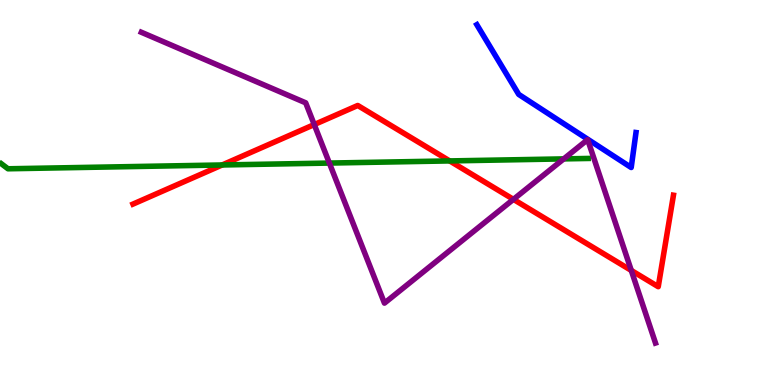[{'lines': ['blue', 'red'], 'intersections': []}, {'lines': ['green', 'red'], 'intersections': [{'x': 2.87, 'y': 5.72}, {'x': 5.8, 'y': 5.82}]}, {'lines': ['purple', 'red'], 'intersections': [{'x': 4.05, 'y': 6.76}, {'x': 6.62, 'y': 4.82}, {'x': 8.15, 'y': 2.98}]}, {'lines': ['blue', 'green'], 'intersections': []}, {'lines': ['blue', 'purple'], 'intersections': []}, {'lines': ['green', 'purple'], 'intersections': [{'x': 4.25, 'y': 5.76}, {'x': 7.27, 'y': 5.87}]}]